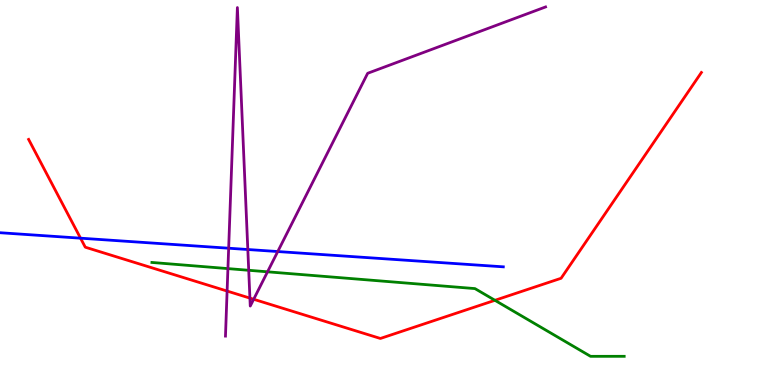[{'lines': ['blue', 'red'], 'intersections': [{'x': 1.04, 'y': 3.81}]}, {'lines': ['green', 'red'], 'intersections': [{'x': 6.39, 'y': 2.2}]}, {'lines': ['purple', 'red'], 'intersections': [{'x': 2.93, 'y': 2.44}, {'x': 3.22, 'y': 2.26}, {'x': 3.27, 'y': 2.23}]}, {'lines': ['blue', 'green'], 'intersections': []}, {'lines': ['blue', 'purple'], 'intersections': [{'x': 2.95, 'y': 3.55}, {'x': 3.2, 'y': 3.52}, {'x': 3.58, 'y': 3.47}]}, {'lines': ['green', 'purple'], 'intersections': [{'x': 2.94, 'y': 3.02}, {'x': 3.21, 'y': 2.98}, {'x': 3.45, 'y': 2.94}]}]